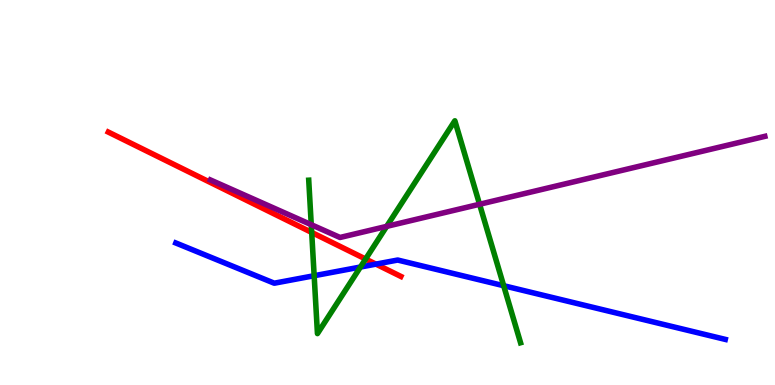[{'lines': ['blue', 'red'], 'intersections': [{'x': 4.85, 'y': 3.14}]}, {'lines': ['green', 'red'], 'intersections': [{'x': 4.02, 'y': 3.96}, {'x': 4.72, 'y': 3.27}]}, {'lines': ['purple', 'red'], 'intersections': []}, {'lines': ['blue', 'green'], 'intersections': [{'x': 4.05, 'y': 2.84}, {'x': 4.65, 'y': 3.06}, {'x': 6.5, 'y': 2.58}]}, {'lines': ['blue', 'purple'], 'intersections': []}, {'lines': ['green', 'purple'], 'intersections': [{'x': 4.02, 'y': 4.16}, {'x': 4.99, 'y': 4.12}, {'x': 6.19, 'y': 4.69}]}]